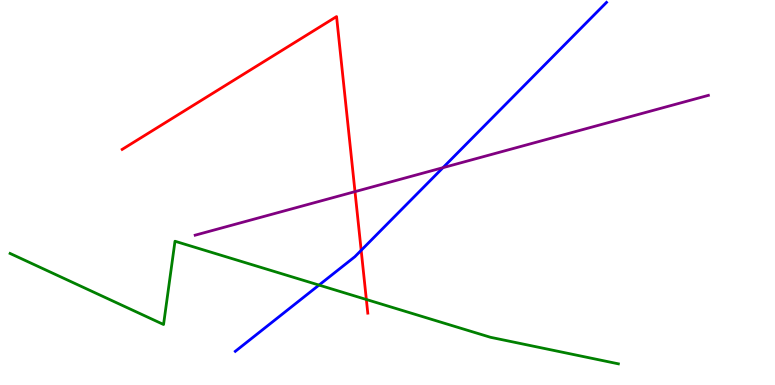[{'lines': ['blue', 'red'], 'intersections': [{'x': 4.66, 'y': 3.5}]}, {'lines': ['green', 'red'], 'intersections': [{'x': 4.73, 'y': 2.22}]}, {'lines': ['purple', 'red'], 'intersections': [{'x': 4.58, 'y': 5.02}]}, {'lines': ['blue', 'green'], 'intersections': [{'x': 4.12, 'y': 2.6}]}, {'lines': ['blue', 'purple'], 'intersections': [{'x': 5.72, 'y': 5.64}]}, {'lines': ['green', 'purple'], 'intersections': []}]